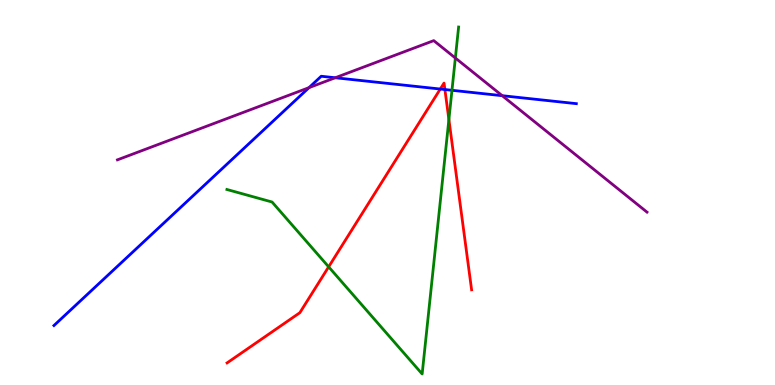[{'lines': ['blue', 'red'], 'intersections': [{'x': 5.68, 'y': 7.69}, {'x': 5.74, 'y': 7.67}]}, {'lines': ['green', 'red'], 'intersections': [{'x': 4.24, 'y': 3.07}, {'x': 5.79, 'y': 6.9}]}, {'lines': ['purple', 'red'], 'intersections': []}, {'lines': ['blue', 'green'], 'intersections': [{'x': 5.83, 'y': 7.65}]}, {'lines': ['blue', 'purple'], 'intersections': [{'x': 3.99, 'y': 7.72}, {'x': 4.33, 'y': 7.98}, {'x': 6.48, 'y': 7.51}]}, {'lines': ['green', 'purple'], 'intersections': [{'x': 5.88, 'y': 8.49}]}]